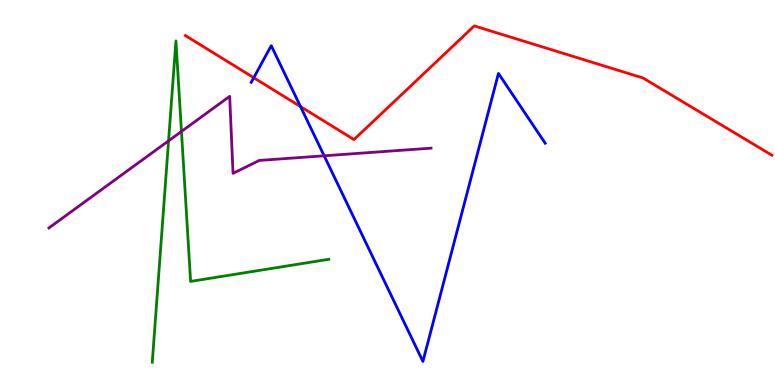[{'lines': ['blue', 'red'], 'intersections': [{'x': 3.27, 'y': 7.98}, {'x': 3.88, 'y': 7.23}]}, {'lines': ['green', 'red'], 'intersections': []}, {'lines': ['purple', 'red'], 'intersections': []}, {'lines': ['blue', 'green'], 'intersections': []}, {'lines': ['blue', 'purple'], 'intersections': [{'x': 4.18, 'y': 5.95}]}, {'lines': ['green', 'purple'], 'intersections': [{'x': 2.18, 'y': 6.34}, {'x': 2.34, 'y': 6.59}]}]